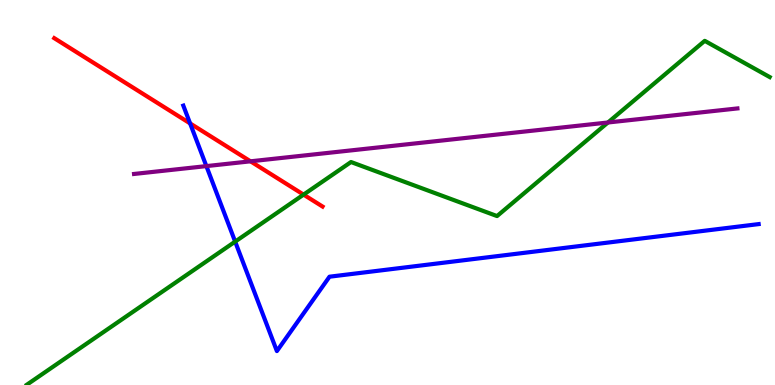[{'lines': ['blue', 'red'], 'intersections': [{'x': 2.45, 'y': 6.79}]}, {'lines': ['green', 'red'], 'intersections': [{'x': 3.92, 'y': 4.94}]}, {'lines': ['purple', 'red'], 'intersections': [{'x': 3.23, 'y': 5.81}]}, {'lines': ['blue', 'green'], 'intersections': [{'x': 3.03, 'y': 3.72}]}, {'lines': ['blue', 'purple'], 'intersections': [{'x': 2.66, 'y': 5.69}]}, {'lines': ['green', 'purple'], 'intersections': [{'x': 7.84, 'y': 6.82}]}]